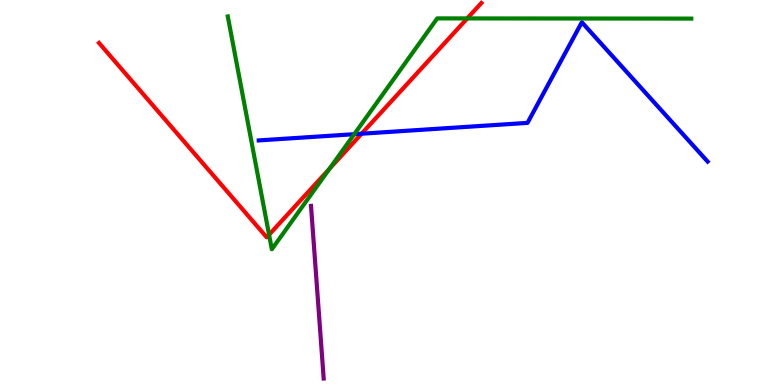[{'lines': ['blue', 'red'], 'intersections': [{'x': 4.67, 'y': 6.53}]}, {'lines': ['green', 'red'], 'intersections': [{'x': 3.47, 'y': 3.9}, {'x': 4.25, 'y': 5.62}, {'x': 6.03, 'y': 9.52}]}, {'lines': ['purple', 'red'], 'intersections': []}, {'lines': ['blue', 'green'], 'intersections': [{'x': 4.57, 'y': 6.51}]}, {'lines': ['blue', 'purple'], 'intersections': []}, {'lines': ['green', 'purple'], 'intersections': []}]